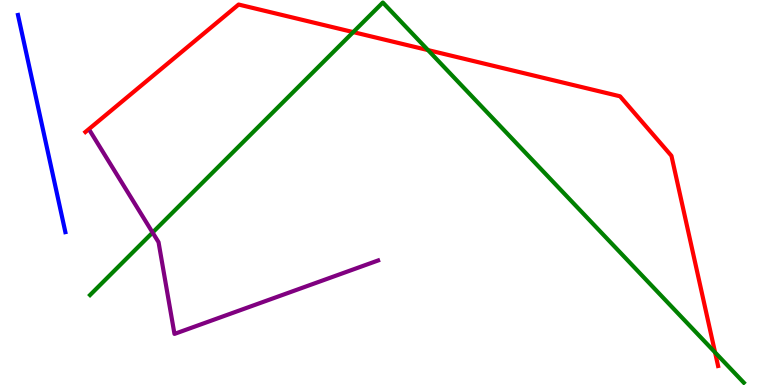[{'lines': ['blue', 'red'], 'intersections': []}, {'lines': ['green', 'red'], 'intersections': [{'x': 4.56, 'y': 9.17}, {'x': 5.52, 'y': 8.7}, {'x': 9.23, 'y': 0.846}]}, {'lines': ['purple', 'red'], 'intersections': []}, {'lines': ['blue', 'green'], 'intersections': []}, {'lines': ['blue', 'purple'], 'intersections': []}, {'lines': ['green', 'purple'], 'intersections': [{'x': 1.97, 'y': 3.96}]}]